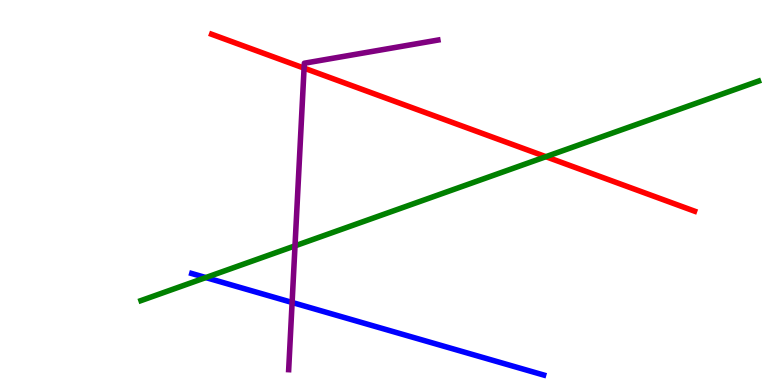[{'lines': ['blue', 'red'], 'intersections': []}, {'lines': ['green', 'red'], 'intersections': [{'x': 7.04, 'y': 5.93}]}, {'lines': ['purple', 'red'], 'intersections': [{'x': 3.92, 'y': 8.23}]}, {'lines': ['blue', 'green'], 'intersections': [{'x': 2.66, 'y': 2.79}]}, {'lines': ['blue', 'purple'], 'intersections': [{'x': 3.77, 'y': 2.14}]}, {'lines': ['green', 'purple'], 'intersections': [{'x': 3.81, 'y': 3.61}]}]